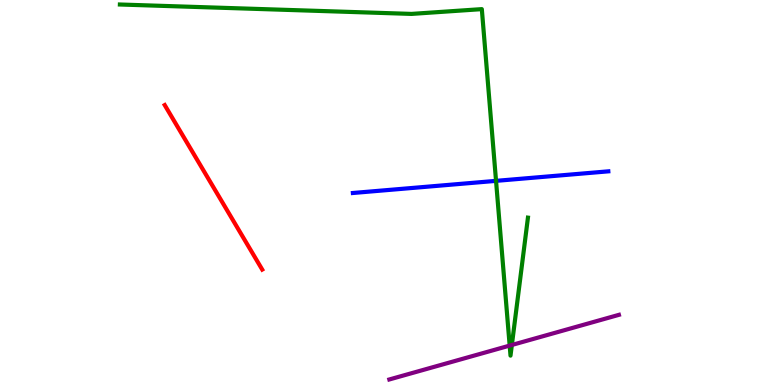[{'lines': ['blue', 'red'], 'intersections': []}, {'lines': ['green', 'red'], 'intersections': []}, {'lines': ['purple', 'red'], 'intersections': []}, {'lines': ['blue', 'green'], 'intersections': [{'x': 6.4, 'y': 5.3}]}, {'lines': ['blue', 'purple'], 'intersections': []}, {'lines': ['green', 'purple'], 'intersections': [{'x': 6.58, 'y': 1.02}, {'x': 6.6, 'y': 1.04}]}]